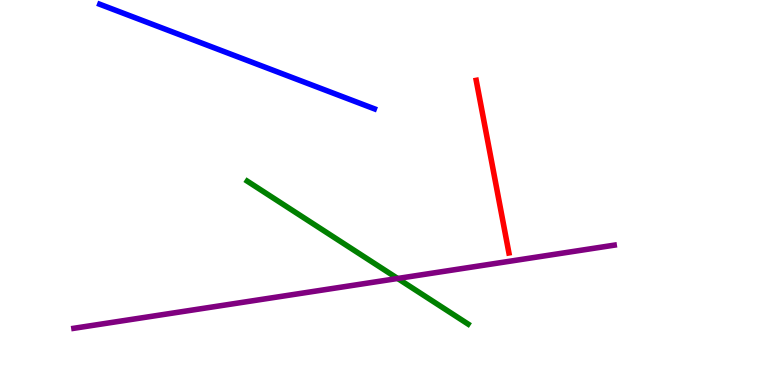[{'lines': ['blue', 'red'], 'intersections': []}, {'lines': ['green', 'red'], 'intersections': []}, {'lines': ['purple', 'red'], 'intersections': []}, {'lines': ['blue', 'green'], 'intersections': []}, {'lines': ['blue', 'purple'], 'intersections': []}, {'lines': ['green', 'purple'], 'intersections': [{'x': 5.13, 'y': 2.77}]}]